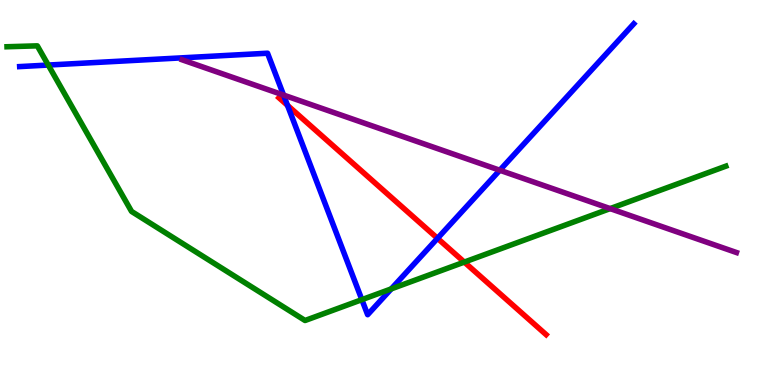[{'lines': ['blue', 'red'], 'intersections': [{'x': 3.71, 'y': 7.26}, {'x': 5.65, 'y': 3.81}]}, {'lines': ['green', 'red'], 'intersections': [{'x': 5.99, 'y': 3.19}]}, {'lines': ['purple', 'red'], 'intersections': []}, {'lines': ['blue', 'green'], 'intersections': [{'x': 0.623, 'y': 8.31}, {'x': 4.67, 'y': 2.22}, {'x': 5.05, 'y': 2.5}]}, {'lines': ['blue', 'purple'], 'intersections': [{'x': 3.66, 'y': 7.53}, {'x': 6.45, 'y': 5.58}]}, {'lines': ['green', 'purple'], 'intersections': [{'x': 7.87, 'y': 4.58}]}]